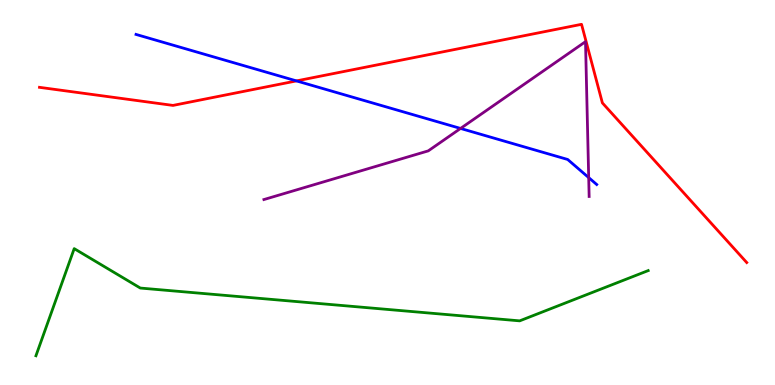[{'lines': ['blue', 'red'], 'intersections': [{'x': 3.83, 'y': 7.9}]}, {'lines': ['green', 'red'], 'intersections': []}, {'lines': ['purple', 'red'], 'intersections': []}, {'lines': ['blue', 'green'], 'intersections': []}, {'lines': ['blue', 'purple'], 'intersections': [{'x': 5.94, 'y': 6.66}, {'x': 7.6, 'y': 5.39}]}, {'lines': ['green', 'purple'], 'intersections': []}]